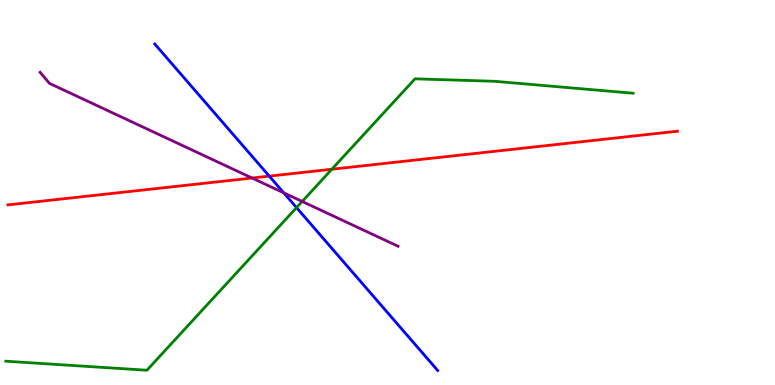[{'lines': ['blue', 'red'], 'intersections': [{'x': 3.47, 'y': 5.43}]}, {'lines': ['green', 'red'], 'intersections': [{'x': 4.28, 'y': 5.6}]}, {'lines': ['purple', 'red'], 'intersections': [{'x': 3.25, 'y': 5.38}]}, {'lines': ['blue', 'green'], 'intersections': [{'x': 3.83, 'y': 4.61}]}, {'lines': ['blue', 'purple'], 'intersections': [{'x': 3.66, 'y': 4.99}]}, {'lines': ['green', 'purple'], 'intersections': [{'x': 3.9, 'y': 4.77}]}]